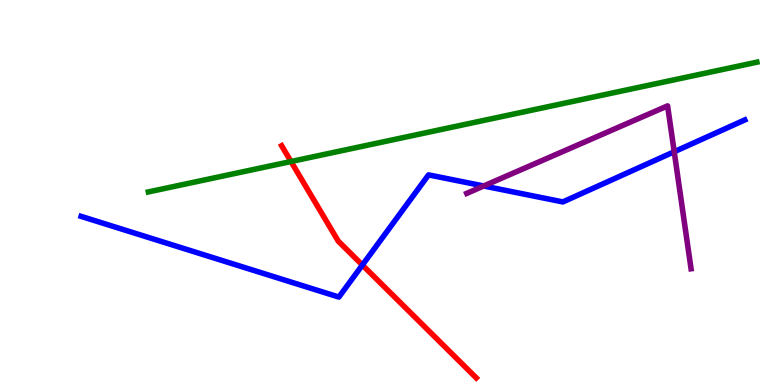[{'lines': ['blue', 'red'], 'intersections': [{'x': 4.68, 'y': 3.12}]}, {'lines': ['green', 'red'], 'intersections': [{'x': 3.75, 'y': 5.8}]}, {'lines': ['purple', 'red'], 'intersections': []}, {'lines': ['blue', 'green'], 'intersections': []}, {'lines': ['blue', 'purple'], 'intersections': [{'x': 6.24, 'y': 5.17}, {'x': 8.7, 'y': 6.06}]}, {'lines': ['green', 'purple'], 'intersections': []}]